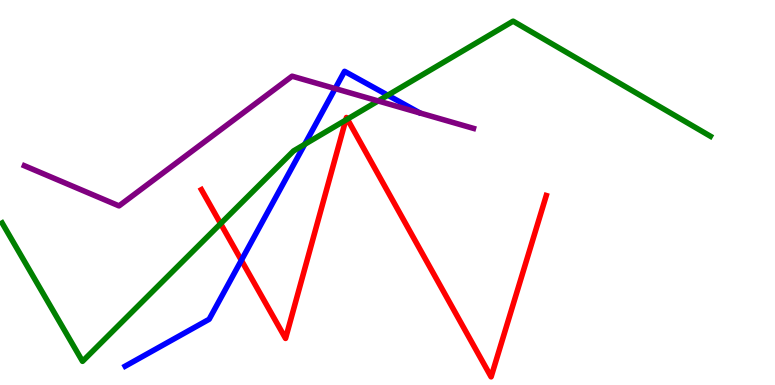[{'lines': ['blue', 'red'], 'intersections': [{'x': 3.11, 'y': 3.24}]}, {'lines': ['green', 'red'], 'intersections': [{'x': 2.85, 'y': 4.19}, {'x': 4.46, 'y': 6.88}, {'x': 4.48, 'y': 6.91}]}, {'lines': ['purple', 'red'], 'intersections': []}, {'lines': ['blue', 'green'], 'intersections': [{'x': 3.93, 'y': 6.25}, {'x': 5.0, 'y': 7.53}]}, {'lines': ['blue', 'purple'], 'intersections': [{'x': 4.32, 'y': 7.7}]}, {'lines': ['green', 'purple'], 'intersections': [{'x': 4.88, 'y': 7.38}]}]